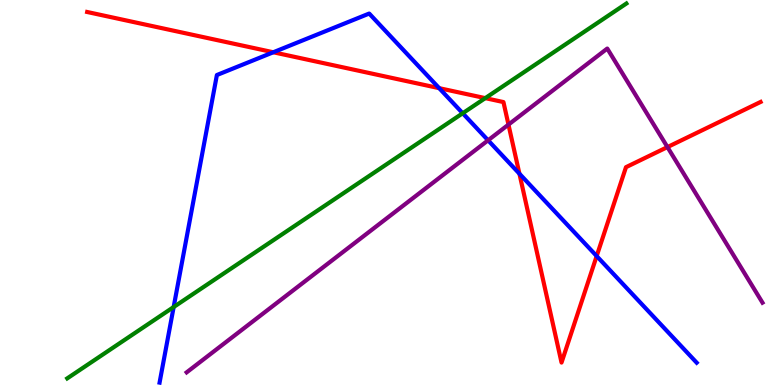[{'lines': ['blue', 'red'], 'intersections': [{'x': 3.53, 'y': 8.64}, {'x': 5.67, 'y': 7.71}, {'x': 6.7, 'y': 5.49}, {'x': 7.7, 'y': 3.35}]}, {'lines': ['green', 'red'], 'intersections': [{'x': 6.26, 'y': 7.45}]}, {'lines': ['purple', 'red'], 'intersections': [{'x': 6.56, 'y': 6.76}, {'x': 8.61, 'y': 6.18}]}, {'lines': ['blue', 'green'], 'intersections': [{'x': 2.24, 'y': 2.03}, {'x': 5.97, 'y': 7.06}]}, {'lines': ['blue', 'purple'], 'intersections': [{'x': 6.3, 'y': 6.36}]}, {'lines': ['green', 'purple'], 'intersections': []}]